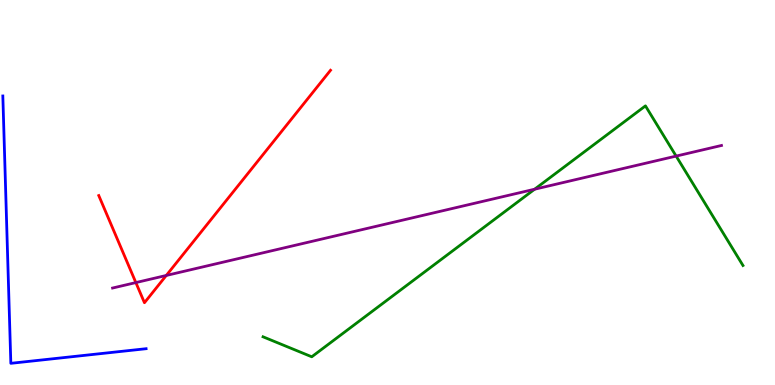[{'lines': ['blue', 'red'], 'intersections': []}, {'lines': ['green', 'red'], 'intersections': []}, {'lines': ['purple', 'red'], 'intersections': [{'x': 1.75, 'y': 2.66}, {'x': 2.15, 'y': 2.85}]}, {'lines': ['blue', 'green'], 'intersections': []}, {'lines': ['blue', 'purple'], 'intersections': []}, {'lines': ['green', 'purple'], 'intersections': [{'x': 6.9, 'y': 5.08}, {'x': 8.72, 'y': 5.95}]}]